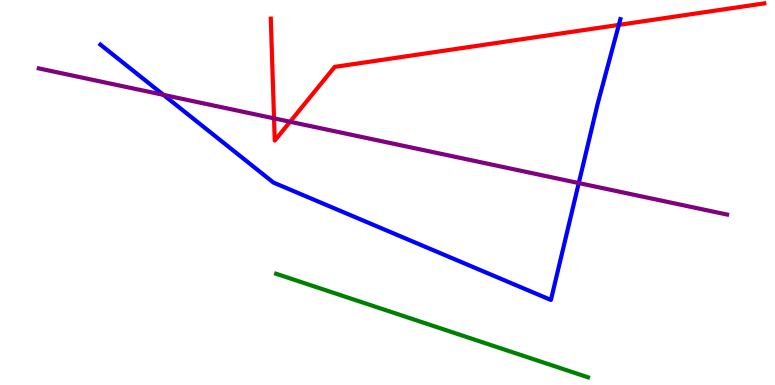[{'lines': ['blue', 'red'], 'intersections': [{'x': 7.99, 'y': 9.35}]}, {'lines': ['green', 'red'], 'intersections': []}, {'lines': ['purple', 'red'], 'intersections': [{'x': 3.54, 'y': 6.93}, {'x': 3.74, 'y': 6.84}]}, {'lines': ['blue', 'green'], 'intersections': []}, {'lines': ['blue', 'purple'], 'intersections': [{'x': 2.11, 'y': 7.54}, {'x': 7.47, 'y': 5.25}]}, {'lines': ['green', 'purple'], 'intersections': []}]